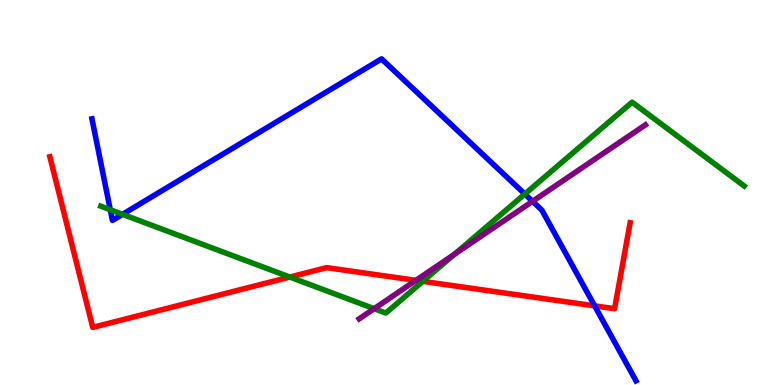[{'lines': ['blue', 'red'], 'intersections': [{'x': 7.67, 'y': 2.06}]}, {'lines': ['green', 'red'], 'intersections': [{'x': 3.74, 'y': 2.8}, {'x': 5.46, 'y': 2.69}]}, {'lines': ['purple', 'red'], 'intersections': [{'x': 5.37, 'y': 2.72}]}, {'lines': ['blue', 'green'], 'intersections': [{'x': 1.42, 'y': 4.55}, {'x': 1.58, 'y': 4.43}, {'x': 6.77, 'y': 4.96}]}, {'lines': ['blue', 'purple'], 'intersections': [{'x': 6.87, 'y': 4.77}]}, {'lines': ['green', 'purple'], 'intersections': [{'x': 4.83, 'y': 1.98}, {'x': 5.86, 'y': 3.4}]}]